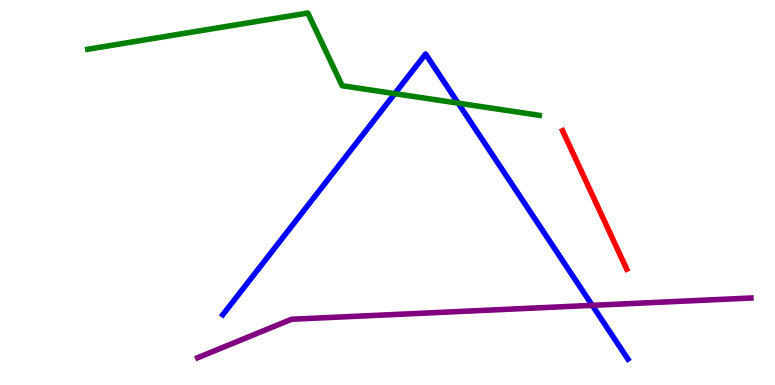[{'lines': ['blue', 'red'], 'intersections': []}, {'lines': ['green', 'red'], 'intersections': []}, {'lines': ['purple', 'red'], 'intersections': []}, {'lines': ['blue', 'green'], 'intersections': [{'x': 5.09, 'y': 7.57}, {'x': 5.91, 'y': 7.32}]}, {'lines': ['blue', 'purple'], 'intersections': [{'x': 7.64, 'y': 2.07}]}, {'lines': ['green', 'purple'], 'intersections': []}]